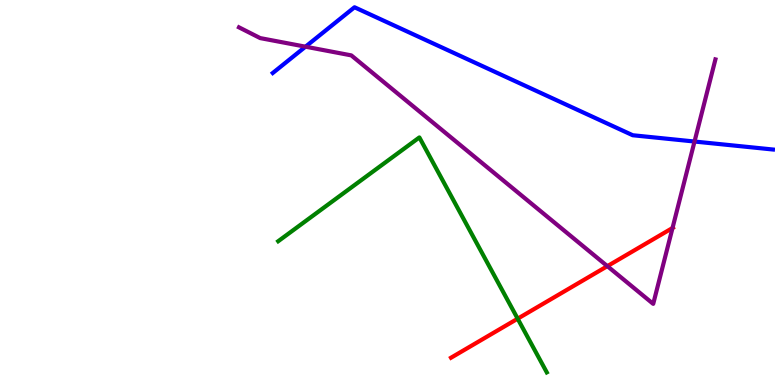[{'lines': ['blue', 'red'], 'intersections': []}, {'lines': ['green', 'red'], 'intersections': [{'x': 6.68, 'y': 1.72}]}, {'lines': ['purple', 'red'], 'intersections': [{'x': 7.84, 'y': 3.09}, {'x': 8.68, 'y': 4.08}]}, {'lines': ['blue', 'green'], 'intersections': []}, {'lines': ['blue', 'purple'], 'intersections': [{'x': 3.94, 'y': 8.79}, {'x': 8.96, 'y': 6.32}]}, {'lines': ['green', 'purple'], 'intersections': []}]